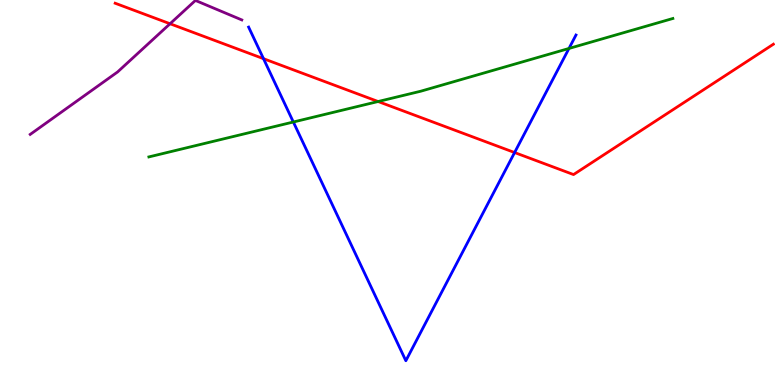[{'lines': ['blue', 'red'], 'intersections': [{'x': 3.4, 'y': 8.48}, {'x': 6.64, 'y': 6.04}]}, {'lines': ['green', 'red'], 'intersections': [{'x': 4.88, 'y': 7.36}]}, {'lines': ['purple', 'red'], 'intersections': [{'x': 2.19, 'y': 9.38}]}, {'lines': ['blue', 'green'], 'intersections': [{'x': 3.79, 'y': 6.83}, {'x': 7.34, 'y': 8.74}]}, {'lines': ['blue', 'purple'], 'intersections': []}, {'lines': ['green', 'purple'], 'intersections': []}]